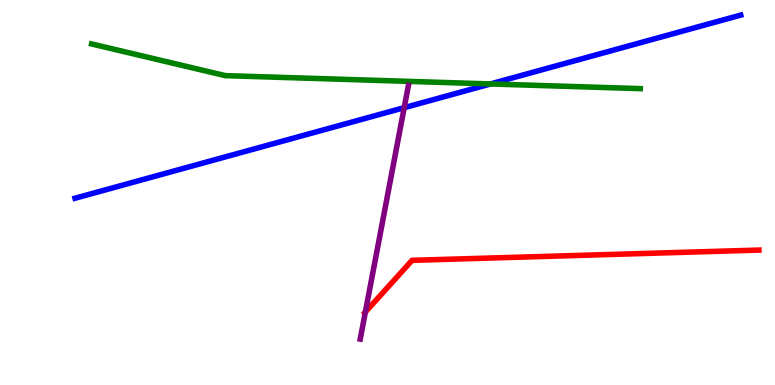[{'lines': ['blue', 'red'], 'intersections': []}, {'lines': ['green', 'red'], 'intersections': []}, {'lines': ['purple', 'red'], 'intersections': [{'x': 4.71, 'y': 1.9}]}, {'lines': ['blue', 'green'], 'intersections': [{'x': 6.33, 'y': 7.82}]}, {'lines': ['blue', 'purple'], 'intersections': [{'x': 5.22, 'y': 7.2}]}, {'lines': ['green', 'purple'], 'intersections': []}]